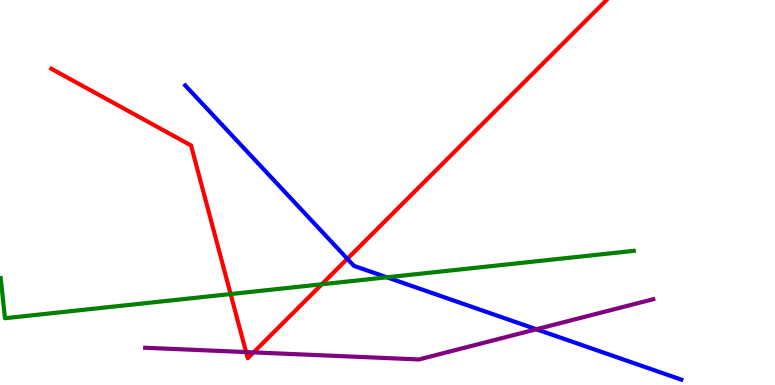[{'lines': ['blue', 'red'], 'intersections': [{'x': 4.48, 'y': 3.28}]}, {'lines': ['green', 'red'], 'intersections': [{'x': 2.98, 'y': 2.36}, {'x': 4.15, 'y': 2.62}]}, {'lines': ['purple', 'red'], 'intersections': [{'x': 3.18, 'y': 0.855}, {'x': 3.27, 'y': 0.847}]}, {'lines': ['blue', 'green'], 'intersections': [{'x': 4.99, 'y': 2.8}]}, {'lines': ['blue', 'purple'], 'intersections': [{'x': 6.92, 'y': 1.45}]}, {'lines': ['green', 'purple'], 'intersections': []}]